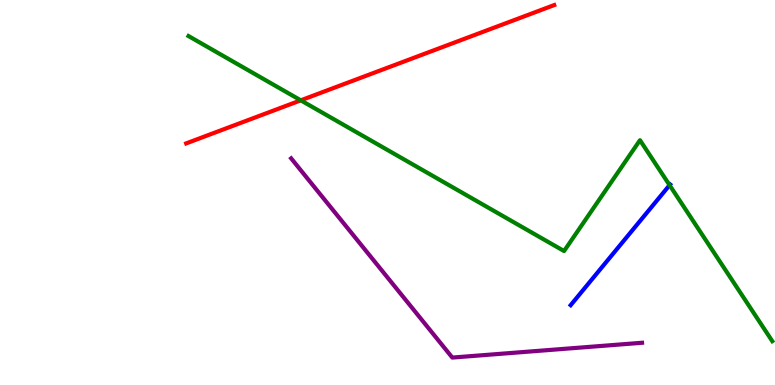[{'lines': ['blue', 'red'], 'intersections': []}, {'lines': ['green', 'red'], 'intersections': [{'x': 3.88, 'y': 7.39}]}, {'lines': ['purple', 'red'], 'intersections': []}, {'lines': ['blue', 'green'], 'intersections': [{'x': 8.64, 'y': 5.19}]}, {'lines': ['blue', 'purple'], 'intersections': []}, {'lines': ['green', 'purple'], 'intersections': []}]